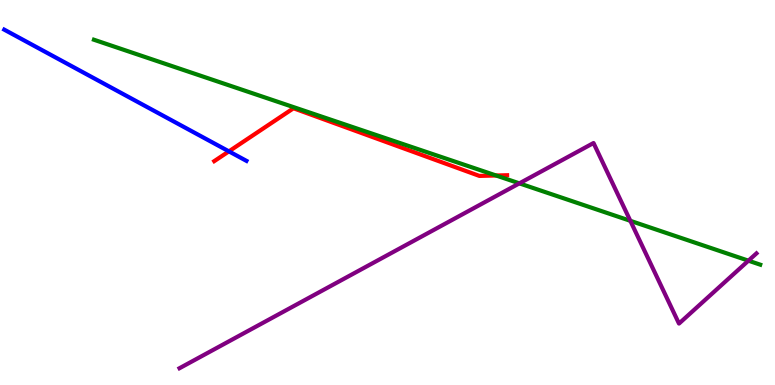[{'lines': ['blue', 'red'], 'intersections': [{'x': 2.95, 'y': 6.07}]}, {'lines': ['green', 'red'], 'intersections': [{'x': 6.4, 'y': 5.44}]}, {'lines': ['purple', 'red'], 'intersections': []}, {'lines': ['blue', 'green'], 'intersections': []}, {'lines': ['blue', 'purple'], 'intersections': []}, {'lines': ['green', 'purple'], 'intersections': [{'x': 6.7, 'y': 5.24}, {'x': 8.13, 'y': 4.26}, {'x': 9.66, 'y': 3.23}]}]